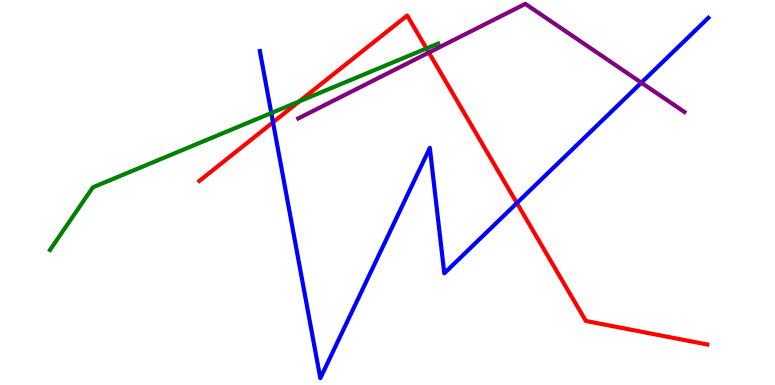[{'lines': ['blue', 'red'], 'intersections': [{'x': 3.52, 'y': 6.82}, {'x': 6.67, 'y': 4.73}]}, {'lines': ['green', 'red'], 'intersections': [{'x': 3.86, 'y': 7.37}, {'x': 5.5, 'y': 8.74}]}, {'lines': ['purple', 'red'], 'intersections': [{'x': 5.53, 'y': 8.63}]}, {'lines': ['blue', 'green'], 'intersections': [{'x': 3.5, 'y': 7.06}]}, {'lines': ['blue', 'purple'], 'intersections': [{'x': 8.28, 'y': 7.85}]}, {'lines': ['green', 'purple'], 'intersections': []}]